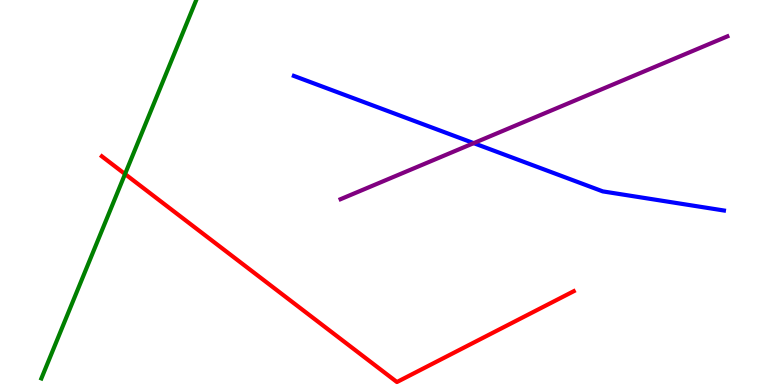[{'lines': ['blue', 'red'], 'intersections': []}, {'lines': ['green', 'red'], 'intersections': [{'x': 1.61, 'y': 5.48}]}, {'lines': ['purple', 'red'], 'intersections': []}, {'lines': ['blue', 'green'], 'intersections': []}, {'lines': ['blue', 'purple'], 'intersections': [{'x': 6.11, 'y': 6.28}]}, {'lines': ['green', 'purple'], 'intersections': []}]